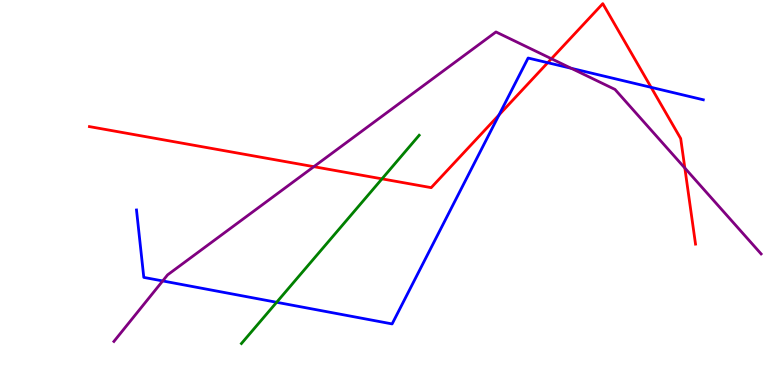[{'lines': ['blue', 'red'], 'intersections': [{'x': 6.44, 'y': 7.02}, {'x': 7.07, 'y': 8.37}, {'x': 8.4, 'y': 7.73}]}, {'lines': ['green', 'red'], 'intersections': [{'x': 4.93, 'y': 5.35}]}, {'lines': ['purple', 'red'], 'intersections': [{'x': 4.05, 'y': 5.67}, {'x': 7.12, 'y': 8.47}, {'x': 8.84, 'y': 5.63}]}, {'lines': ['blue', 'green'], 'intersections': [{'x': 3.57, 'y': 2.15}]}, {'lines': ['blue', 'purple'], 'intersections': [{'x': 2.1, 'y': 2.7}, {'x': 7.37, 'y': 8.23}]}, {'lines': ['green', 'purple'], 'intersections': []}]